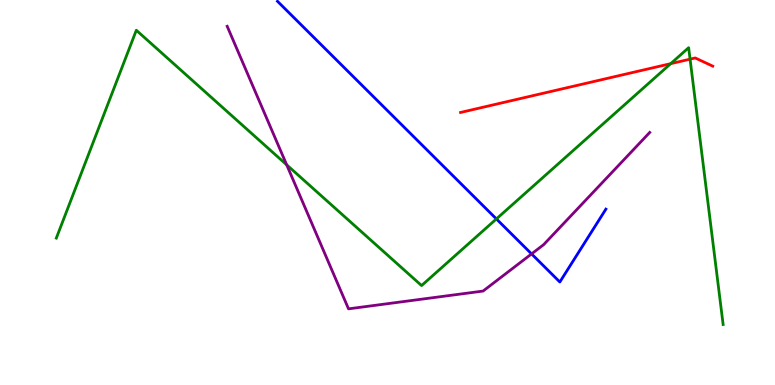[{'lines': ['blue', 'red'], 'intersections': []}, {'lines': ['green', 'red'], 'intersections': [{'x': 8.65, 'y': 8.35}, {'x': 8.9, 'y': 8.46}]}, {'lines': ['purple', 'red'], 'intersections': []}, {'lines': ['blue', 'green'], 'intersections': [{'x': 6.41, 'y': 4.31}]}, {'lines': ['blue', 'purple'], 'intersections': [{'x': 6.86, 'y': 3.4}]}, {'lines': ['green', 'purple'], 'intersections': [{'x': 3.7, 'y': 5.72}]}]